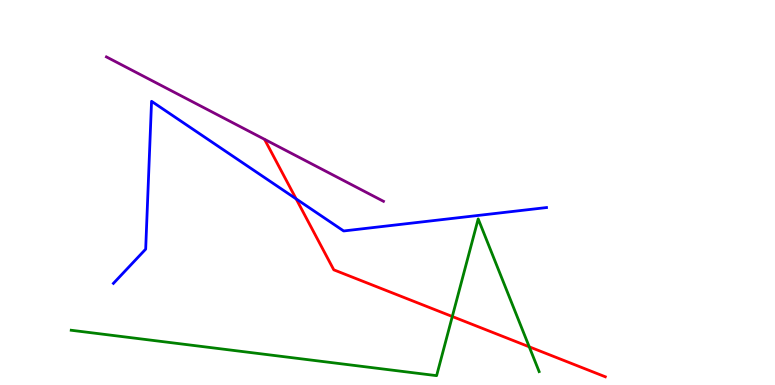[{'lines': ['blue', 'red'], 'intersections': [{'x': 3.82, 'y': 4.83}]}, {'lines': ['green', 'red'], 'intersections': [{'x': 5.84, 'y': 1.78}, {'x': 6.83, 'y': 0.992}]}, {'lines': ['purple', 'red'], 'intersections': []}, {'lines': ['blue', 'green'], 'intersections': []}, {'lines': ['blue', 'purple'], 'intersections': []}, {'lines': ['green', 'purple'], 'intersections': []}]